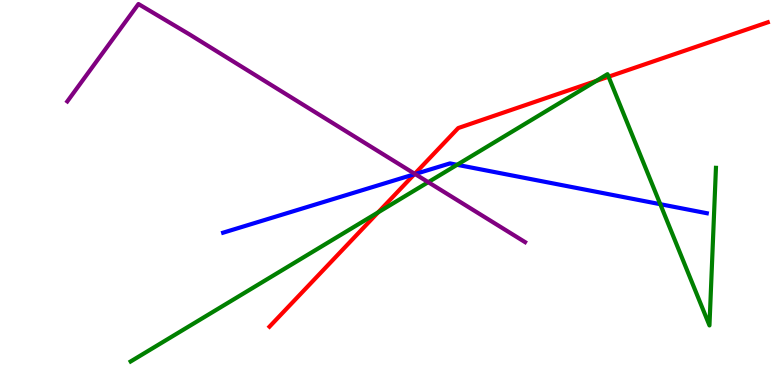[{'lines': ['blue', 'red'], 'intersections': [{'x': 5.35, 'y': 5.47}]}, {'lines': ['green', 'red'], 'intersections': [{'x': 4.88, 'y': 4.48}, {'x': 7.7, 'y': 7.9}, {'x': 7.85, 'y': 8.01}]}, {'lines': ['purple', 'red'], 'intersections': [{'x': 5.35, 'y': 5.49}]}, {'lines': ['blue', 'green'], 'intersections': [{'x': 5.9, 'y': 5.72}, {'x': 8.52, 'y': 4.7}]}, {'lines': ['blue', 'purple'], 'intersections': [{'x': 5.36, 'y': 5.48}]}, {'lines': ['green', 'purple'], 'intersections': [{'x': 5.53, 'y': 5.27}]}]